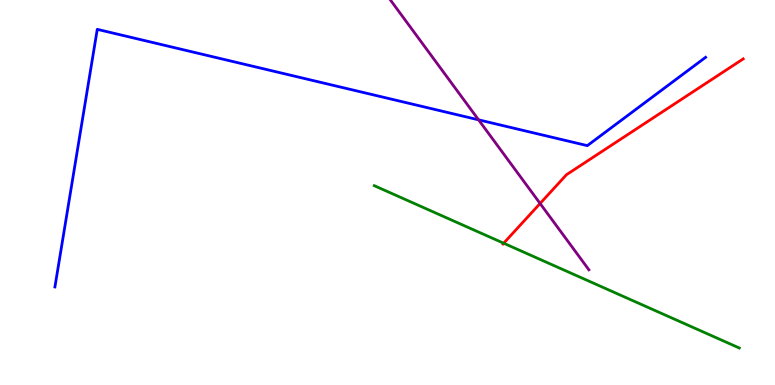[{'lines': ['blue', 'red'], 'intersections': []}, {'lines': ['green', 'red'], 'intersections': [{'x': 6.5, 'y': 3.68}]}, {'lines': ['purple', 'red'], 'intersections': [{'x': 6.97, 'y': 4.71}]}, {'lines': ['blue', 'green'], 'intersections': []}, {'lines': ['blue', 'purple'], 'intersections': [{'x': 6.18, 'y': 6.89}]}, {'lines': ['green', 'purple'], 'intersections': []}]